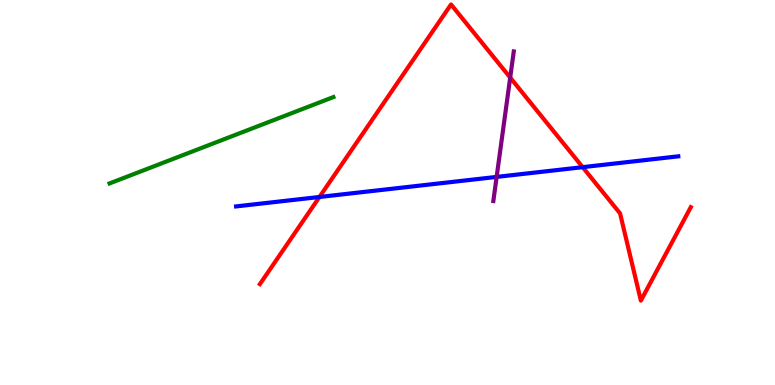[{'lines': ['blue', 'red'], 'intersections': [{'x': 4.12, 'y': 4.88}, {'x': 7.52, 'y': 5.66}]}, {'lines': ['green', 'red'], 'intersections': []}, {'lines': ['purple', 'red'], 'intersections': [{'x': 6.58, 'y': 7.98}]}, {'lines': ['blue', 'green'], 'intersections': []}, {'lines': ['blue', 'purple'], 'intersections': [{'x': 6.41, 'y': 5.41}]}, {'lines': ['green', 'purple'], 'intersections': []}]